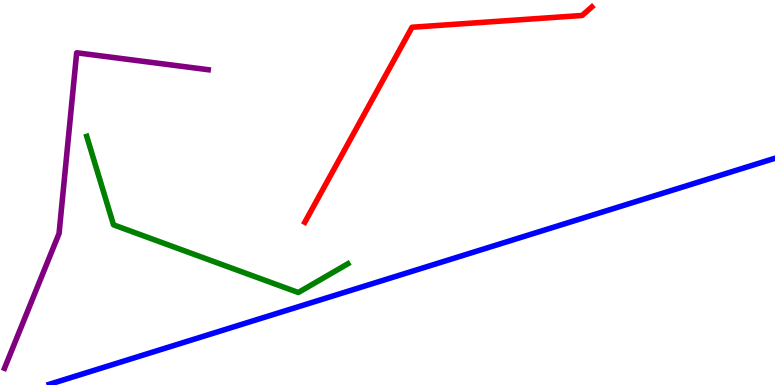[{'lines': ['blue', 'red'], 'intersections': []}, {'lines': ['green', 'red'], 'intersections': []}, {'lines': ['purple', 'red'], 'intersections': []}, {'lines': ['blue', 'green'], 'intersections': []}, {'lines': ['blue', 'purple'], 'intersections': []}, {'lines': ['green', 'purple'], 'intersections': []}]